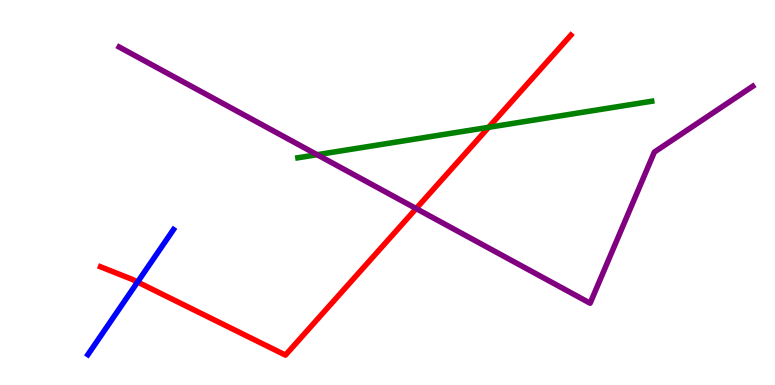[{'lines': ['blue', 'red'], 'intersections': [{'x': 1.78, 'y': 2.67}]}, {'lines': ['green', 'red'], 'intersections': [{'x': 6.31, 'y': 6.69}]}, {'lines': ['purple', 'red'], 'intersections': [{'x': 5.37, 'y': 4.58}]}, {'lines': ['blue', 'green'], 'intersections': []}, {'lines': ['blue', 'purple'], 'intersections': []}, {'lines': ['green', 'purple'], 'intersections': [{'x': 4.09, 'y': 5.98}]}]